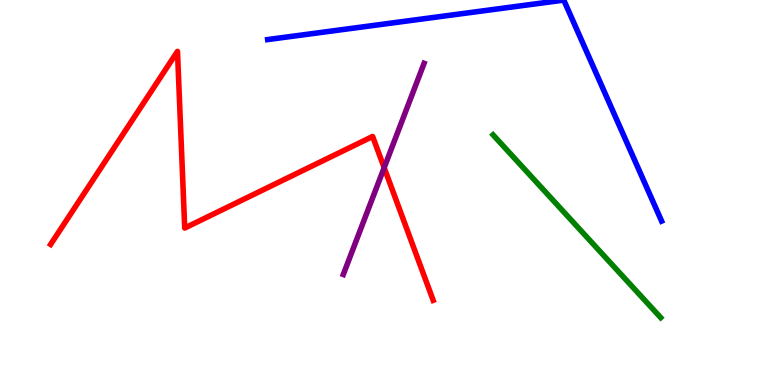[{'lines': ['blue', 'red'], 'intersections': []}, {'lines': ['green', 'red'], 'intersections': []}, {'lines': ['purple', 'red'], 'intersections': [{'x': 4.96, 'y': 5.64}]}, {'lines': ['blue', 'green'], 'intersections': []}, {'lines': ['blue', 'purple'], 'intersections': []}, {'lines': ['green', 'purple'], 'intersections': []}]